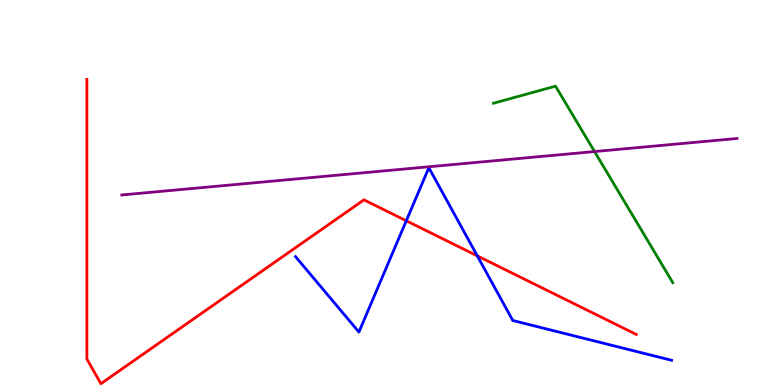[{'lines': ['blue', 'red'], 'intersections': [{'x': 5.24, 'y': 4.27}, {'x': 6.16, 'y': 3.35}]}, {'lines': ['green', 'red'], 'intersections': []}, {'lines': ['purple', 'red'], 'intersections': []}, {'lines': ['blue', 'green'], 'intersections': []}, {'lines': ['blue', 'purple'], 'intersections': []}, {'lines': ['green', 'purple'], 'intersections': [{'x': 7.67, 'y': 6.06}]}]